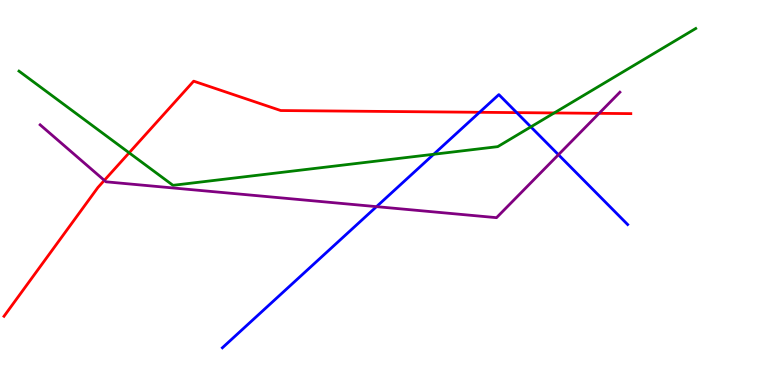[{'lines': ['blue', 'red'], 'intersections': [{'x': 6.19, 'y': 7.08}, {'x': 6.67, 'y': 7.07}]}, {'lines': ['green', 'red'], 'intersections': [{'x': 1.67, 'y': 6.03}, {'x': 7.15, 'y': 7.07}]}, {'lines': ['purple', 'red'], 'intersections': [{'x': 1.35, 'y': 5.32}, {'x': 7.73, 'y': 7.06}]}, {'lines': ['blue', 'green'], 'intersections': [{'x': 5.6, 'y': 5.99}, {'x': 6.85, 'y': 6.7}]}, {'lines': ['blue', 'purple'], 'intersections': [{'x': 4.86, 'y': 4.63}, {'x': 7.21, 'y': 5.98}]}, {'lines': ['green', 'purple'], 'intersections': []}]